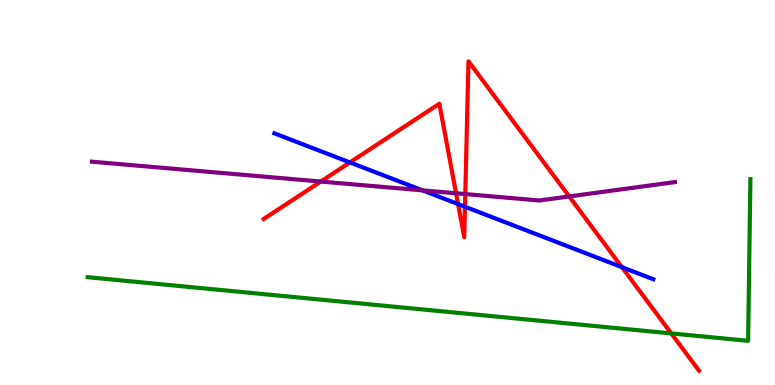[{'lines': ['blue', 'red'], 'intersections': [{'x': 4.51, 'y': 5.78}, {'x': 5.91, 'y': 4.7}, {'x': 6.0, 'y': 4.63}, {'x': 8.02, 'y': 3.06}]}, {'lines': ['green', 'red'], 'intersections': [{'x': 8.66, 'y': 1.34}]}, {'lines': ['purple', 'red'], 'intersections': [{'x': 4.14, 'y': 5.28}, {'x': 5.88, 'y': 4.98}, {'x': 6.0, 'y': 4.96}, {'x': 7.34, 'y': 4.9}]}, {'lines': ['blue', 'green'], 'intersections': []}, {'lines': ['blue', 'purple'], 'intersections': [{'x': 5.45, 'y': 5.06}]}, {'lines': ['green', 'purple'], 'intersections': []}]